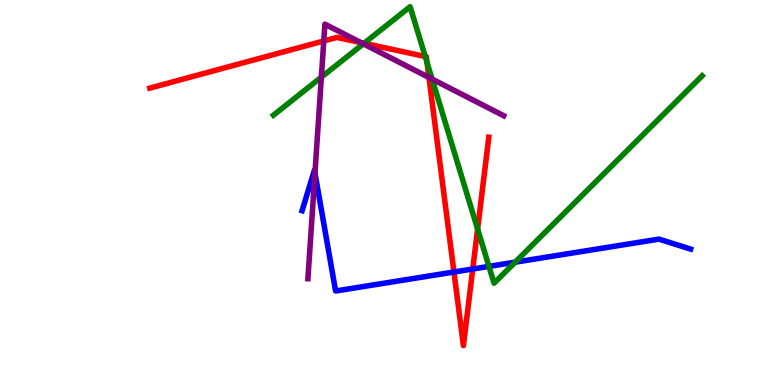[{'lines': ['blue', 'red'], 'intersections': [{'x': 5.86, 'y': 2.93}, {'x': 6.1, 'y': 3.01}]}, {'lines': ['green', 'red'], 'intersections': [{'x': 4.7, 'y': 8.88}, {'x': 5.49, 'y': 8.53}, {'x': 5.51, 'y': 8.38}, {'x': 6.16, 'y': 4.05}]}, {'lines': ['purple', 'red'], 'intersections': [{'x': 4.18, 'y': 8.94}, {'x': 4.66, 'y': 8.89}, {'x': 5.53, 'y': 7.99}]}, {'lines': ['blue', 'green'], 'intersections': [{'x': 6.31, 'y': 3.08}, {'x': 6.65, 'y': 3.19}]}, {'lines': ['blue', 'purple'], 'intersections': [{'x': 4.06, 'y': 5.5}]}, {'lines': ['green', 'purple'], 'intersections': [{'x': 4.15, 'y': 8.0}, {'x': 4.69, 'y': 8.86}, {'x': 5.58, 'y': 7.95}]}]